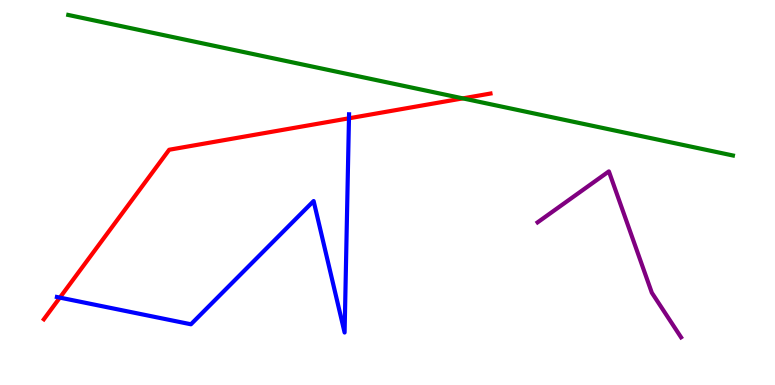[{'lines': ['blue', 'red'], 'intersections': [{'x': 0.773, 'y': 2.27}, {'x': 4.5, 'y': 6.93}]}, {'lines': ['green', 'red'], 'intersections': [{'x': 5.97, 'y': 7.44}]}, {'lines': ['purple', 'red'], 'intersections': []}, {'lines': ['blue', 'green'], 'intersections': []}, {'lines': ['blue', 'purple'], 'intersections': []}, {'lines': ['green', 'purple'], 'intersections': []}]